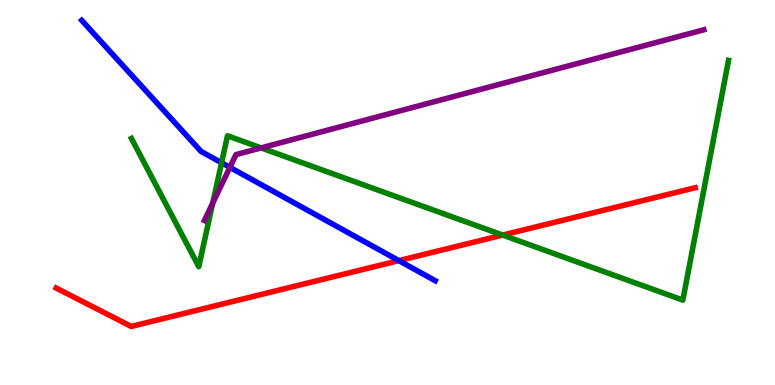[{'lines': ['blue', 'red'], 'intersections': [{'x': 5.15, 'y': 3.23}]}, {'lines': ['green', 'red'], 'intersections': [{'x': 6.49, 'y': 3.89}]}, {'lines': ['purple', 'red'], 'intersections': []}, {'lines': ['blue', 'green'], 'intersections': [{'x': 2.86, 'y': 5.77}]}, {'lines': ['blue', 'purple'], 'intersections': [{'x': 2.97, 'y': 5.65}]}, {'lines': ['green', 'purple'], 'intersections': [{'x': 2.74, 'y': 4.72}, {'x': 3.37, 'y': 6.16}]}]